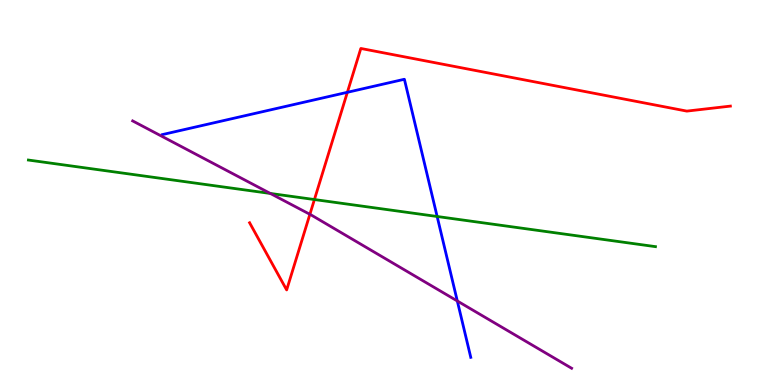[{'lines': ['blue', 'red'], 'intersections': [{'x': 4.48, 'y': 7.6}]}, {'lines': ['green', 'red'], 'intersections': [{'x': 4.06, 'y': 4.82}]}, {'lines': ['purple', 'red'], 'intersections': [{'x': 4.0, 'y': 4.43}]}, {'lines': ['blue', 'green'], 'intersections': [{'x': 5.64, 'y': 4.38}]}, {'lines': ['blue', 'purple'], 'intersections': [{'x': 5.9, 'y': 2.18}]}, {'lines': ['green', 'purple'], 'intersections': [{'x': 3.49, 'y': 4.98}]}]